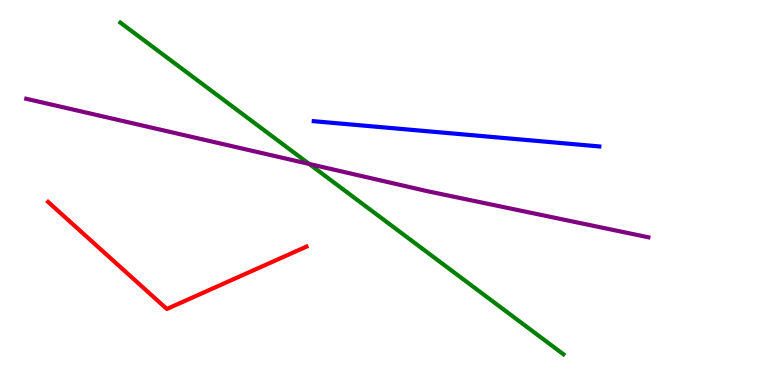[{'lines': ['blue', 'red'], 'intersections': []}, {'lines': ['green', 'red'], 'intersections': []}, {'lines': ['purple', 'red'], 'intersections': []}, {'lines': ['blue', 'green'], 'intersections': []}, {'lines': ['blue', 'purple'], 'intersections': []}, {'lines': ['green', 'purple'], 'intersections': [{'x': 3.99, 'y': 5.74}]}]